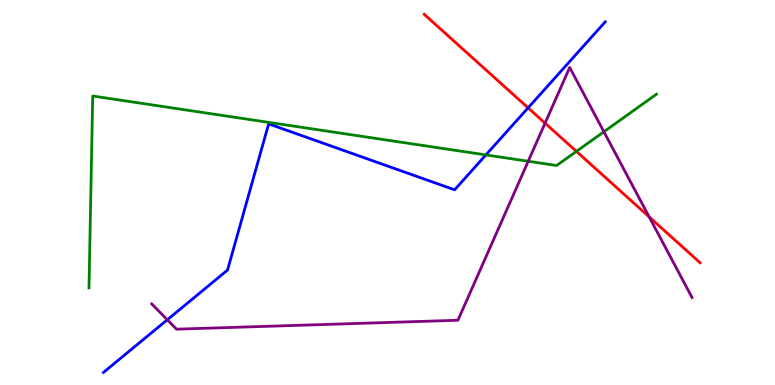[{'lines': ['blue', 'red'], 'intersections': [{'x': 6.81, 'y': 7.2}]}, {'lines': ['green', 'red'], 'intersections': [{'x': 7.44, 'y': 6.07}]}, {'lines': ['purple', 'red'], 'intersections': [{'x': 7.03, 'y': 6.8}, {'x': 8.38, 'y': 4.37}]}, {'lines': ['blue', 'green'], 'intersections': [{'x': 6.27, 'y': 5.98}]}, {'lines': ['blue', 'purple'], 'intersections': [{'x': 2.16, 'y': 1.69}]}, {'lines': ['green', 'purple'], 'intersections': [{'x': 6.82, 'y': 5.81}, {'x': 7.79, 'y': 6.58}]}]